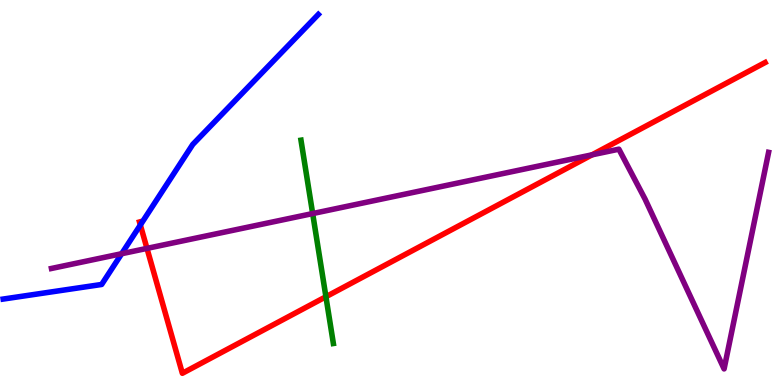[{'lines': ['blue', 'red'], 'intersections': [{'x': 1.81, 'y': 4.16}]}, {'lines': ['green', 'red'], 'intersections': [{'x': 4.21, 'y': 2.29}]}, {'lines': ['purple', 'red'], 'intersections': [{'x': 1.9, 'y': 3.55}, {'x': 7.64, 'y': 5.98}]}, {'lines': ['blue', 'green'], 'intersections': []}, {'lines': ['blue', 'purple'], 'intersections': [{'x': 1.57, 'y': 3.41}]}, {'lines': ['green', 'purple'], 'intersections': [{'x': 4.03, 'y': 4.45}]}]